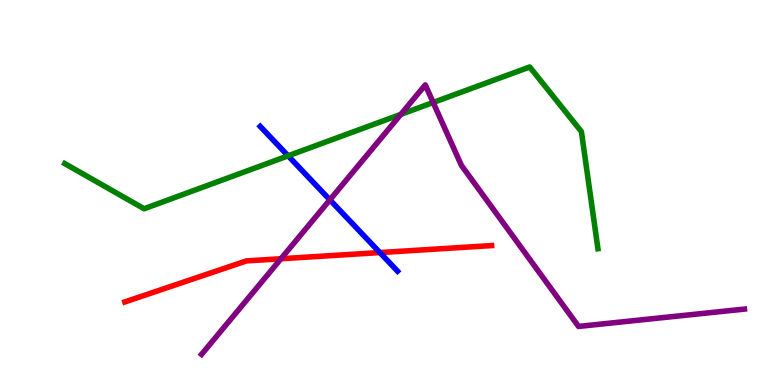[{'lines': ['blue', 'red'], 'intersections': [{'x': 4.9, 'y': 3.44}]}, {'lines': ['green', 'red'], 'intersections': []}, {'lines': ['purple', 'red'], 'intersections': [{'x': 3.63, 'y': 3.28}]}, {'lines': ['blue', 'green'], 'intersections': [{'x': 3.72, 'y': 5.95}]}, {'lines': ['blue', 'purple'], 'intersections': [{'x': 4.26, 'y': 4.81}]}, {'lines': ['green', 'purple'], 'intersections': [{'x': 5.17, 'y': 7.03}, {'x': 5.59, 'y': 7.34}]}]